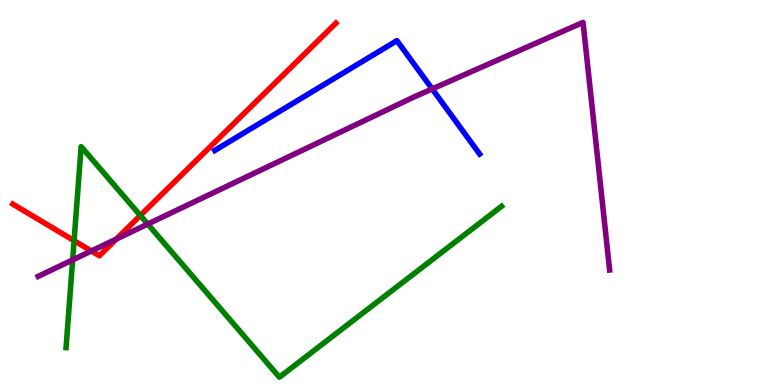[{'lines': ['blue', 'red'], 'intersections': []}, {'lines': ['green', 'red'], 'intersections': [{'x': 0.956, 'y': 3.75}, {'x': 1.81, 'y': 4.4}]}, {'lines': ['purple', 'red'], 'intersections': [{'x': 1.18, 'y': 3.48}, {'x': 1.5, 'y': 3.79}]}, {'lines': ['blue', 'green'], 'intersections': []}, {'lines': ['blue', 'purple'], 'intersections': [{'x': 5.58, 'y': 7.69}]}, {'lines': ['green', 'purple'], 'intersections': [{'x': 0.937, 'y': 3.25}, {'x': 1.91, 'y': 4.18}]}]